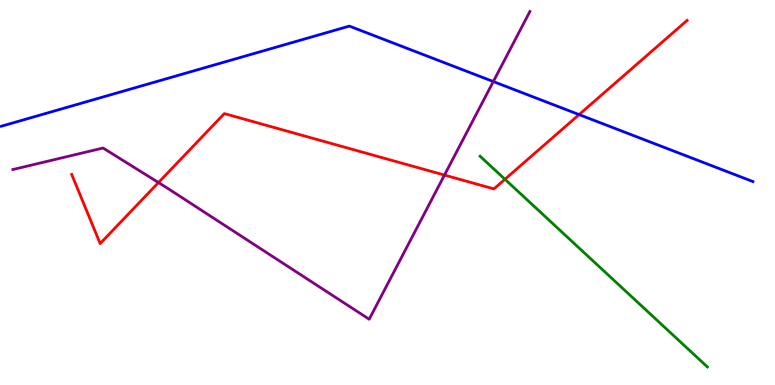[{'lines': ['blue', 'red'], 'intersections': [{'x': 7.47, 'y': 7.02}]}, {'lines': ['green', 'red'], 'intersections': [{'x': 6.52, 'y': 5.34}]}, {'lines': ['purple', 'red'], 'intersections': [{'x': 2.04, 'y': 5.26}, {'x': 5.74, 'y': 5.45}]}, {'lines': ['blue', 'green'], 'intersections': []}, {'lines': ['blue', 'purple'], 'intersections': [{'x': 6.37, 'y': 7.88}]}, {'lines': ['green', 'purple'], 'intersections': []}]